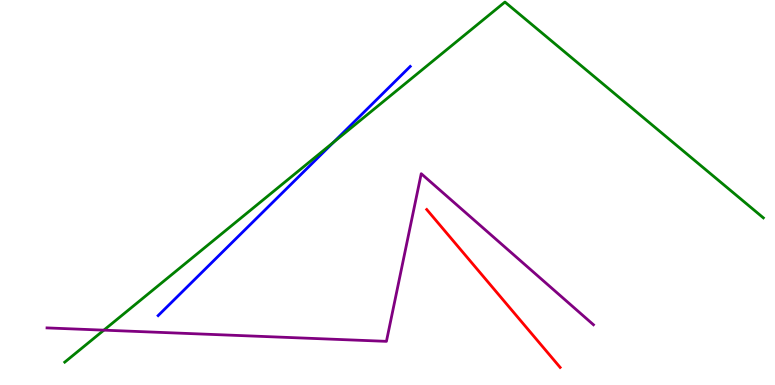[{'lines': ['blue', 'red'], 'intersections': []}, {'lines': ['green', 'red'], 'intersections': []}, {'lines': ['purple', 'red'], 'intersections': []}, {'lines': ['blue', 'green'], 'intersections': [{'x': 4.3, 'y': 6.3}]}, {'lines': ['blue', 'purple'], 'intersections': []}, {'lines': ['green', 'purple'], 'intersections': [{'x': 1.34, 'y': 1.42}]}]